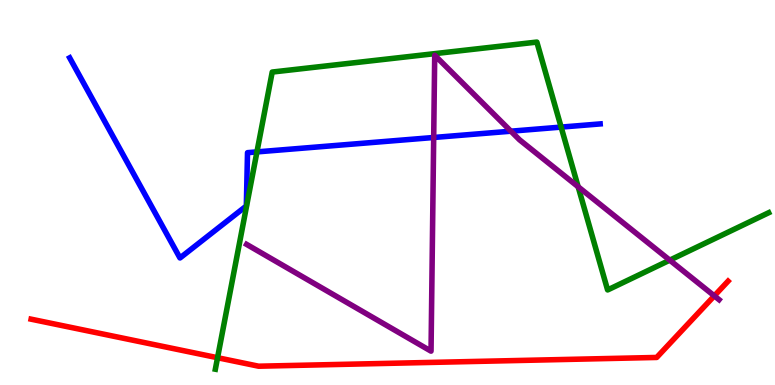[{'lines': ['blue', 'red'], 'intersections': []}, {'lines': ['green', 'red'], 'intersections': [{'x': 2.81, 'y': 0.709}]}, {'lines': ['purple', 'red'], 'intersections': [{'x': 9.22, 'y': 2.32}]}, {'lines': ['blue', 'green'], 'intersections': [{'x': 3.32, 'y': 6.05}, {'x': 7.24, 'y': 6.7}]}, {'lines': ['blue', 'purple'], 'intersections': [{'x': 5.6, 'y': 6.43}, {'x': 6.59, 'y': 6.59}]}, {'lines': ['green', 'purple'], 'intersections': [{'x': 7.46, 'y': 5.15}, {'x': 8.64, 'y': 3.24}]}]